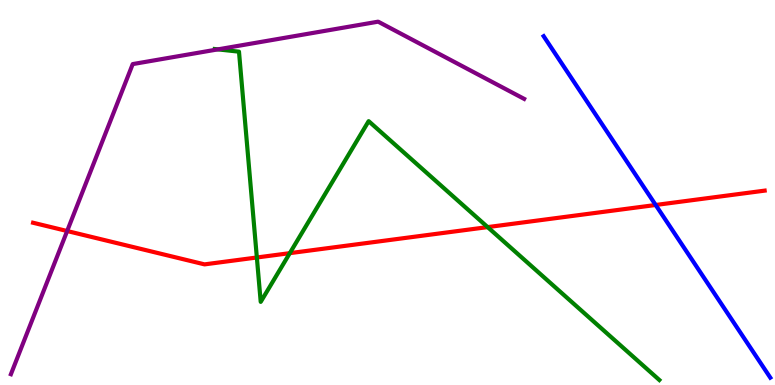[{'lines': ['blue', 'red'], 'intersections': [{'x': 8.46, 'y': 4.68}]}, {'lines': ['green', 'red'], 'intersections': [{'x': 3.31, 'y': 3.31}, {'x': 3.74, 'y': 3.42}, {'x': 6.29, 'y': 4.1}]}, {'lines': ['purple', 'red'], 'intersections': [{'x': 0.867, 'y': 4.0}]}, {'lines': ['blue', 'green'], 'intersections': []}, {'lines': ['blue', 'purple'], 'intersections': []}, {'lines': ['green', 'purple'], 'intersections': [{'x': 2.81, 'y': 8.72}]}]